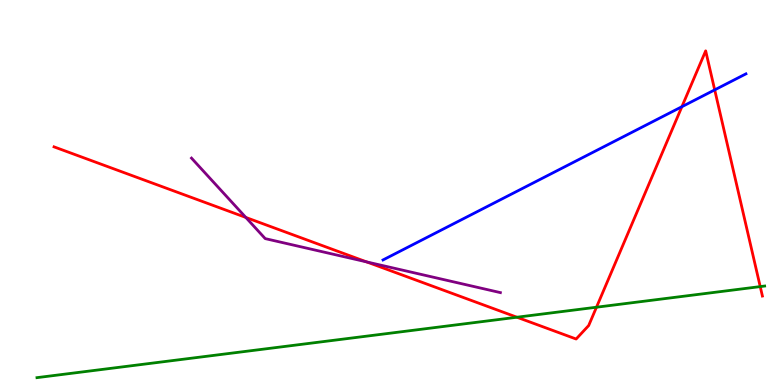[{'lines': ['blue', 'red'], 'intersections': [{'x': 8.8, 'y': 7.23}, {'x': 9.22, 'y': 7.67}]}, {'lines': ['green', 'red'], 'intersections': [{'x': 6.67, 'y': 1.76}, {'x': 7.7, 'y': 2.02}, {'x': 9.81, 'y': 2.56}]}, {'lines': ['purple', 'red'], 'intersections': [{'x': 3.17, 'y': 4.35}, {'x': 4.73, 'y': 3.2}]}, {'lines': ['blue', 'green'], 'intersections': []}, {'lines': ['blue', 'purple'], 'intersections': []}, {'lines': ['green', 'purple'], 'intersections': []}]